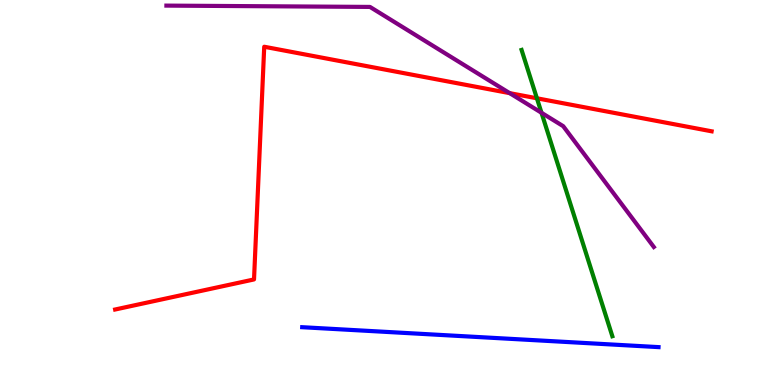[{'lines': ['blue', 'red'], 'intersections': []}, {'lines': ['green', 'red'], 'intersections': [{'x': 6.93, 'y': 7.45}]}, {'lines': ['purple', 'red'], 'intersections': [{'x': 6.58, 'y': 7.58}]}, {'lines': ['blue', 'green'], 'intersections': []}, {'lines': ['blue', 'purple'], 'intersections': []}, {'lines': ['green', 'purple'], 'intersections': [{'x': 6.99, 'y': 7.07}]}]